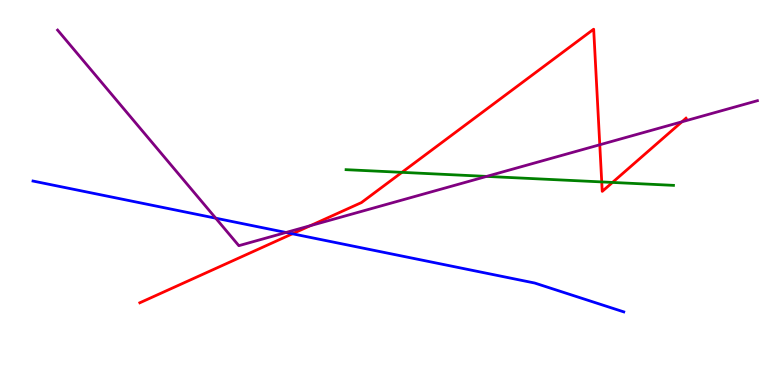[{'lines': ['blue', 'red'], 'intersections': [{'x': 3.77, 'y': 3.93}]}, {'lines': ['green', 'red'], 'intersections': [{'x': 5.19, 'y': 5.52}, {'x': 7.76, 'y': 5.27}, {'x': 7.9, 'y': 5.26}]}, {'lines': ['purple', 'red'], 'intersections': [{'x': 4.0, 'y': 4.14}, {'x': 7.74, 'y': 6.24}, {'x': 8.8, 'y': 6.84}]}, {'lines': ['blue', 'green'], 'intersections': []}, {'lines': ['blue', 'purple'], 'intersections': [{'x': 2.78, 'y': 4.33}, {'x': 3.69, 'y': 3.96}]}, {'lines': ['green', 'purple'], 'intersections': [{'x': 6.28, 'y': 5.42}]}]